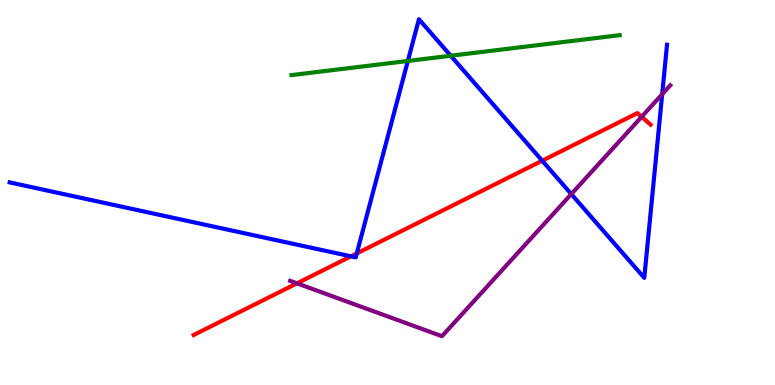[{'lines': ['blue', 'red'], 'intersections': [{'x': 4.53, 'y': 3.34}, {'x': 4.6, 'y': 3.42}, {'x': 7.0, 'y': 5.83}]}, {'lines': ['green', 'red'], 'intersections': []}, {'lines': ['purple', 'red'], 'intersections': [{'x': 3.83, 'y': 2.64}, {'x': 8.28, 'y': 6.97}]}, {'lines': ['blue', 'green'], 'intersections': [{'x': 5.26, 'y': 8.42}, {'x': 5.82, 'y': 8.55}]}, {'lines': ['blue', 'purple'], 'intersections': [{'x': 7.37, 'y': 4.96}, {'x': 8.54, 'y': 7.55}]}, {'lines': ['green', 'purple'], 'intersections': []}]